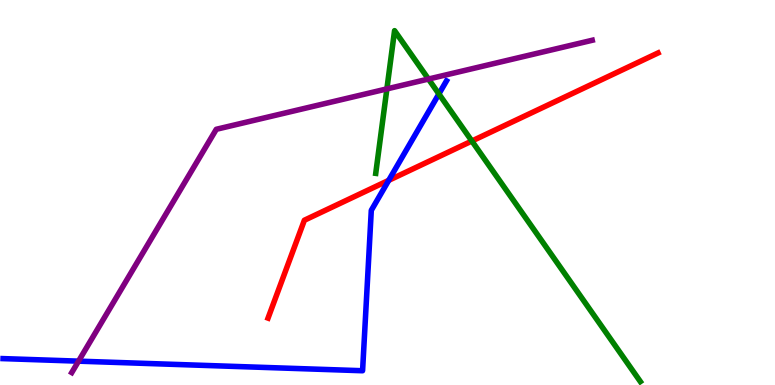[{'lines': ['blue', 'red'], 'intersections': [{'x': 5.02, 'y': 5.32}]}, {'lines': ['green', 'red'], 'intersections': [{'x': 6.09, 'y': 6.34}]}, {'lines': ['purple', 'red'], 'intersections': []}, {'lines': ['blue', 'green'], 'intersections': [{'x': 5.66, 'y': 7.56}]}, {'lines': ['blue', 'purple'], 'intersections': [{'x': 1.01, 'y': 0.619}]}, {'lines': ['green', 'purple'], 'intersections': [{'x': 4.99, 'y': 7.69}, {'x': 5.53, 'y': 7.95}]}]